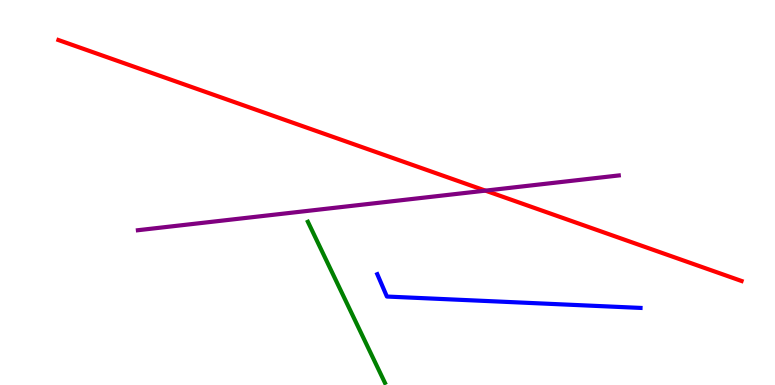[{'lines': ['blue', 'red'], 'intersections': []}, {'lines': ['green', 'red'], 'intersections': []}, {'lines': ['purple', 'red'], 'intersections': [{'x': 6.26, 'y': 5.05}]}, {'lines': ['blue', 'green'], 'intersections': []}, {'lines': ['blue', 'purple'], 'intersections': []}, {'lines': ['green', 'purple'], 'intersections': []}]